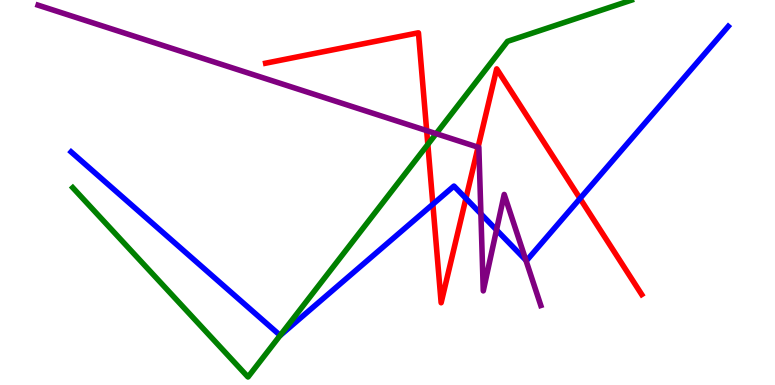[{'lines': ['blue', 'red'], 'intersections': [{'x': 5.59, 'y': 4.7}, {'x': 6.01, 'y': 4.85}, {'x': 7.48, 'y': 4.84}]}, {'lines': ['green', 'red'], 'intersections': [{'x': 5.52, 'y': 6.25}]}, {'lines': ['purple', 'red'], 'intersections': [{'x': 5.51, 'y': 6.61}, {'x': 6.17, 'y': 6.18}]}, {'lines': ['blue', 'green'], 'intersections': [{'x': 3.62, 'y': 1.29}]}, {'lines': ['blue', 'purple'], 'intersections': [{'x': 6.21, 'y': 4.45}, {'x': 6.41, 'y': 4.03}, {'x': 6.79, 'y': 3.24}]}, {'lines': ['green', 'purple'], 'intersections': [{'x': 5.63, 'y': 6.53}]}]